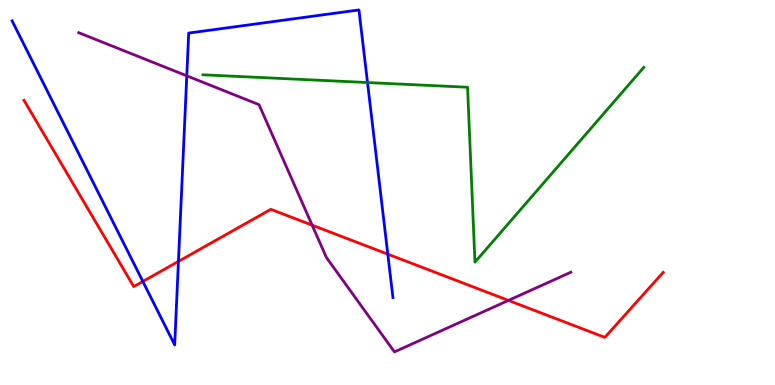[{'lines': ['blue', 'red'], 'intersections': [{'x': 1.84, 'y': 2.69}, {'x': 2.3, 'y': 3.21}, {'x': 5.0, 'y': 3.4}]}, {'lines': ['green', 'red'], 'intersections': []}, {'lines': ['purple', 'red'], 'intersections': [{'x': 4.03, 'y': 4.15}, {'x': 6.56, 'y': 2.2}]}, {'lines': ['blue', 'green'], 'intersections': [{'x': 4.74, 'y': 7.86}]}, {'lines': ['blue', 'purple'], 'intersections': [{'x': 2.41, 'y': 8.03}]}, {'lines': ['green', 'purple'], 'intersections': []}]